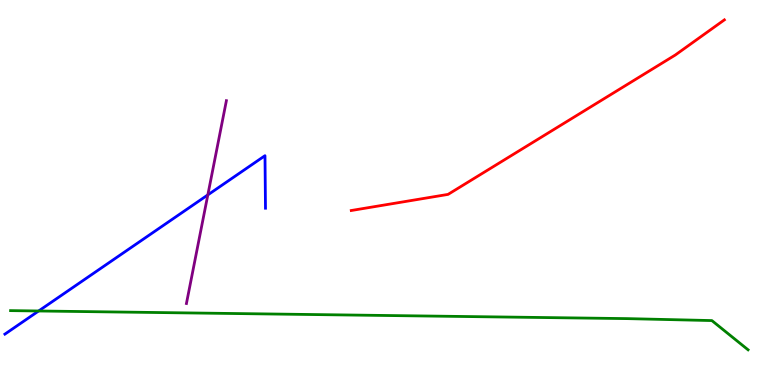[{'lines': ['blue', 'red'], 'intersections': []}, {'lines': ['green', 'red'], 'intersections': []}, {'lines': ['purple', 'red'], 'intersections': []}, {'lines': ['blue', 'green'], 'intersections': [{'x': 0.498, 'y': 1.92}]}, {'lines': ['blue', 'purple'], 'intersections': [{'x': 2.68, 'y': 4.94}]}, {'lines': ['green', 'purple'], 'intersections': []}]